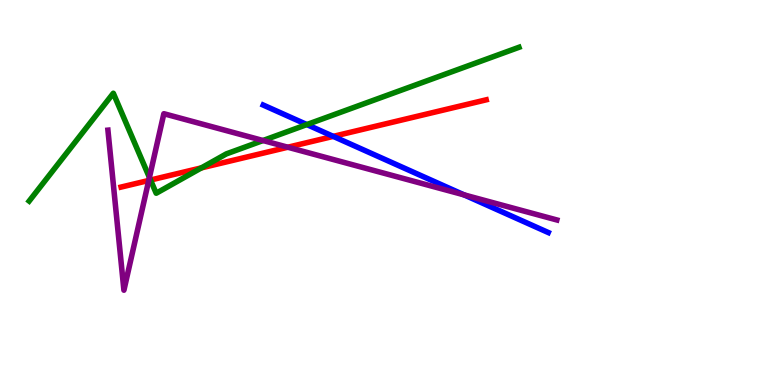[{'lines': ['blue', 'red'], 'intersections': [{'x': 4.3, 'y': 6.46}]}, {'lines': ['green', 'red'], 'intersections': [{'x': 1.94, 'y': 5.32}, {'x': 2.6, 'y': 5.64}]}, {'lines': ['purple', 'red'], 'intersections': [{'x': 1.92, 'y': 5.31}, {'x': 3.71, 'y': 6.18}]}, {'lines': ['blue', 'green'], 'intersections': [{'x': 3.96, 'y': 6.76}]}, {'lines': ['blue', 'purple'], 'intersections': [{'x': 5.99, 'y': 4.94}]}, {'lines': ['green', 'purple'], 'intersections': [{'x': 1.93, 'y': 5.39}, {'x': 3.39, 'y': 6.35}]}]